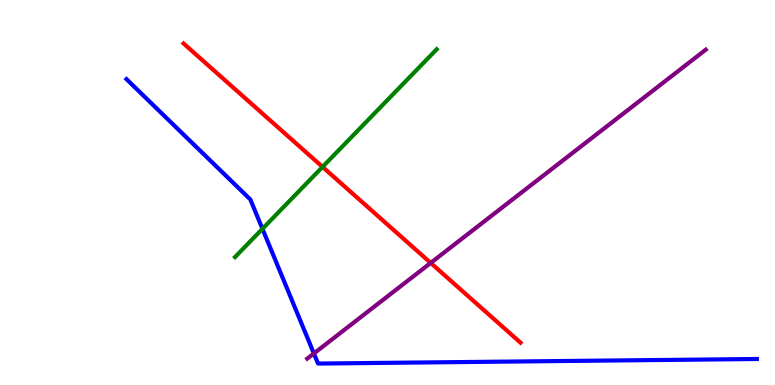[{'lines': ['blue', 'red'], 'intersections': []}, {'lines': ['green', 'red'], 'intersections': [{'x': 4.16, 'y': 5.66}]}, {'lines': ['purple', 'red'], 'intersections': [{'x': 5.56, 'y': 3.17}]}, {'lines': ['blue', 'green'], 'intersections': [{'x': 3.39, 'y': 4.06}]}, {'lines': ['blue', 'purple'], 'intersections': [{'x': 4.05, 'y': 0.819}]}, {'lines': ['green', 'purple'], 'intersections': []}]